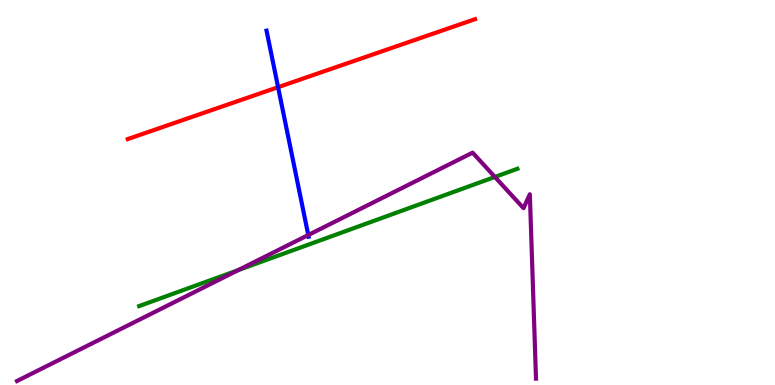[{'lines': ['blue', 'red'], 'intersections': [{'x': 3.59, 'y': 7.74}]}, {'lines': ['green', 'red'], 'intersections': []}, {'lines': ['purple', 'red'], 'intersections': []}, {'lines': ['blue', 'green'], 'intersections': []}, {'lines': ['blue', 'purple'], 'intersections': [{'x': 3.98, 'y': 3.9}]}, {'lines': ['green', 'purple'], 'intersections': [{'x': 3.07, 'y': 2.98}, {'x': 6.39, 'y': 5.4}]}]